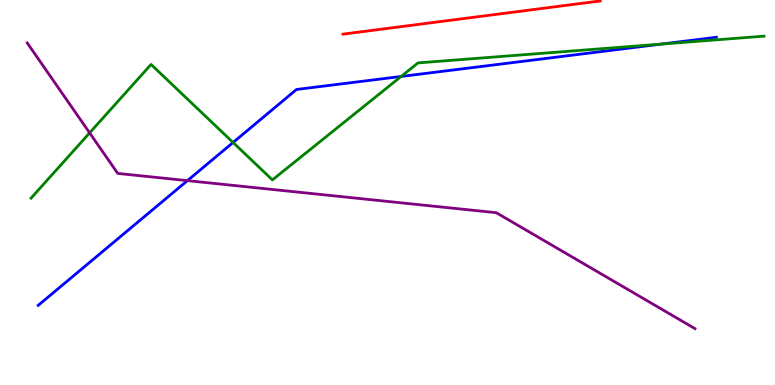[{'lines': ['blue', 'red'], 'intersections': []}, {'lines': ['green', 'red'], 'intersections': []}, {'lines': ['purple', 'red'], 'intersections': []}, {'lines': ['blue', 'green'], 'intersections': [{'x': 3.01, 'y': 6.3}, {'x': 5.18, 'y': 8.01}, {'x': 8.53, 'y': 8.85}]}, {'lines': ['blue', 'purple'], 'intersections': [{'x': 2.42, 'y': 5.31}]}, {'lines': ['green', 'purple'], 'intersections': [{'x': 1.16, 'y': 6.55}]}]